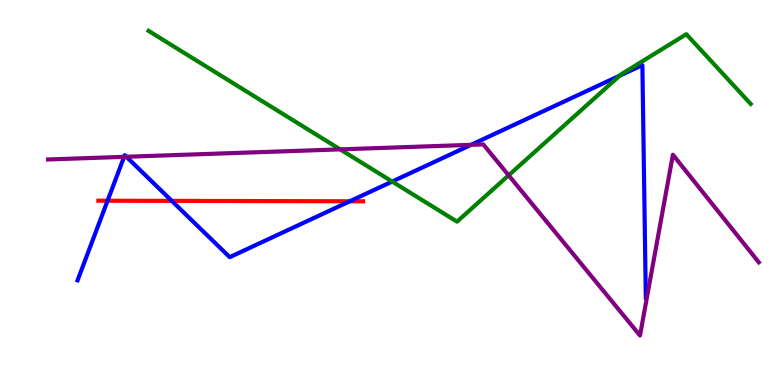[{'lines': ['blue', 'red'], 'intersections': [{'x': 1.39, 'y': 4.79}, {'x': 2.22, 'y': 4.78}, {'x': 4.51, 'y': 4.77}]}, {'lines': ['green', 'red'], 'intersections': []}, {'lines': ['purple', 'red'], 'intersections': []}, {'lines': ['blue', 'green'], 'intersections': [{'x': 5.06, 'y': 5.28}, {'x': 8.0, 'y': 8.03}]}, {'lines': ['blue', 'purple'], 'intersections': [{'x': 1.6, 'y': 5.93}, {'x': 1.63, 'y': 5.93}, {'x': 6.08, 'y': 6.24}]}, {'lines': ['green', 'purple'], 'intersections': [{'x': 4.39, 'y': 6.12}, {'x': 6.56, 'y': 5.45}]}]